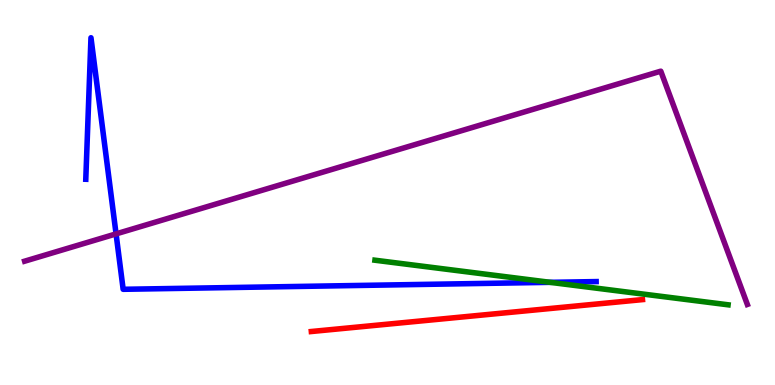[{'lines': ['blue', 'red'], 'intersections': []}, {'lines': ['green', 'red'], 'intersections': []}, {'lines': ['purple', 'red'], 'intersections': []}, {'lines': ['blue', 'green'], 'intersections': [{'x': 7.1, 'y': 2.67}]}, {'lines': ['blue', 'purple'], 'intersections': [{'x': 1.5, 'y': 3.93}]}, {'lines': ['green', 'purple'], 'intersections': []}]